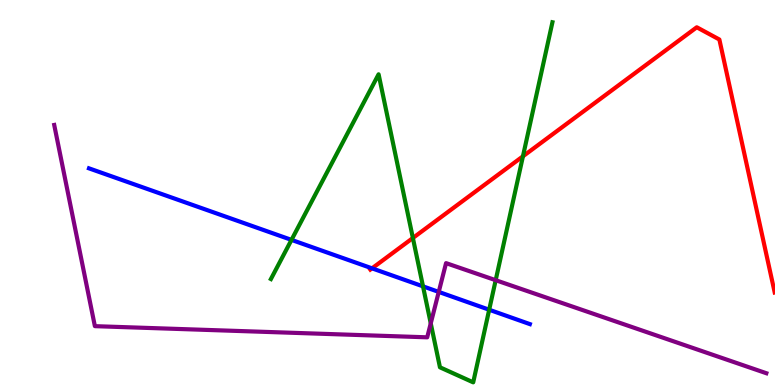[{'lines': ['blue', 'red'], 'intersections': [{'x': 4.8, 'y': 3.03}]}, {'lines': ['green', 'red'], 'intersections': [{'x': 5.33, 'y': 3.82}, {'x': 6.75, 'y': 5.94}]}, {'lines': ['purple', 'red'], 'intersections': []}, {'lines': ['blue', 'green'], 'intersections': [{'x': 3.76, 'y': 3.77}, {'x': 5.46, 'y': 2.56}, {'x': 6.31, 'y': 1.95}]}, {'lines': ['blue', 'purple'], 'intersections': [{'x': 5.66, 'y': 2.42}]}, {'lines': ['green', 'purple'], 'intersections': [{'x': 5.56, 'y': 1.6}, {'x': 6.4, 'y': 2.72}]}]